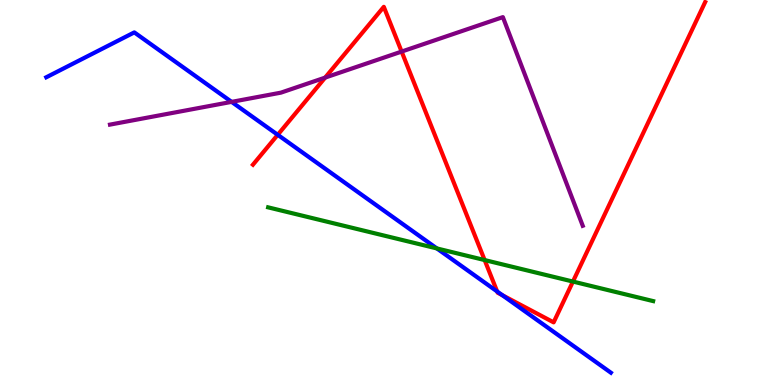[{'lines': ['blue', 'red'], 'intersections': [{'x': 3.58, 'y': 6.5}, {'x': 6.41, 'y': 2.43}, {'x': 6.48, 'y': 2.33}]}, {'lines': ['green', 'red'], 'intersections': [{'x': 6.25, 'y': 3.25}, {'x': 7.39, 'y': 2.69}]}, {'lines': ['purple', 'red'], 'intersections': [{'x': 4.2, 'y': 7.98}, {'x': 5.18, 'y': 8.66}]}, {'lines': ['blue', 'green'], 'intersections': [{'x': 5.64, 'y': 3.55}]}, {'lines': ['blue', 'purple'], 'intersections': [{'x': 2.99, 'y': 7.35}]}, {'lines': ['green', 'purple'], 'intersections': []}]